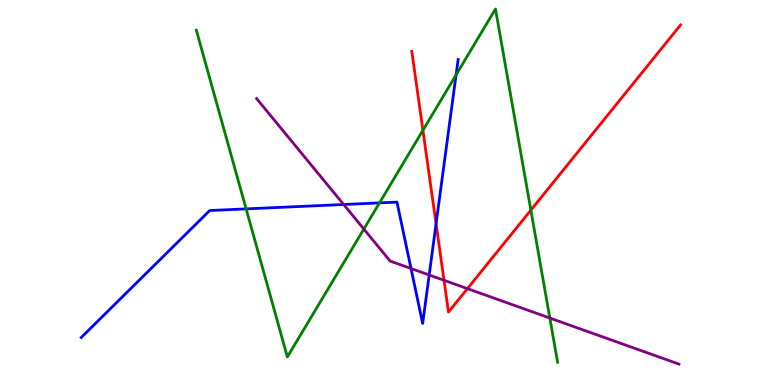[{'lines': ['blue', 'red'], 'intersections': [{'x': 5.63, 'y': 4.19}]}, {'lines': ['green', 'red'], 'intersections': [{'x': 5.46, 'y': 6.62}, {'x': 6.85, 'y': 4.54}]}, {'lines': ['purple', 'red'], 'intersections': [{'x': 5.73, 'y': 2.72}, {'x': 6.03, 'y': 2.5}]}, {'lines': ['blue', 'green'], 'intersections': [{'x': 3.18, 'y': 4.57}, {'x': 4.9, 'y': 4.73}, {'x': 5.88, 'y': 8.06}]}, {'lines': ['blue', 'purple'], 'intersections': [{'x': 4.43, 'y': 4.69}, {'x': 5.3, 'y': 3.03}, {'x': 5.54, 'y': 2.86}]}, {'lines': ['green', 'purple'], 'intersections': [{'x': 4.69, 'y': 4.05}, {'x': 7.09, 'y': 1.74}]}]